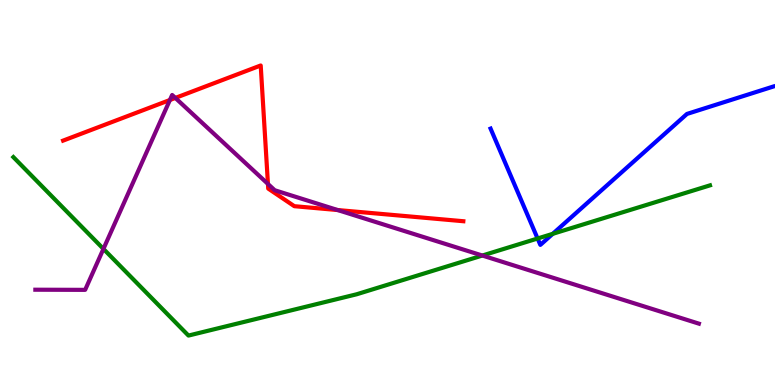[{'lines': ['blue', 'red'], 'intersections': []}, {'lines': ['green', 'red'], 'intersections': []}, {'lines': ['purple', 'red'], 'intersections': [{'x': 2.19, 'y': 7.4}, {'x': 2.26, 'y': 7.46}, {'x': 3.46, 'y': 5.22}, {'x': 4.36, 'y': 4.54}]}, {'lines': ['blue', 'green'], 'intersections': [{'x': 6.94, 'y': 3.81}, {'x': 7.13, 'y': 3.93}]}, {'lines': ['blue', 'purple'], 'intersections': []}, {'lines': ['green', 'purple'], 'intersections': [{'x': 1.33, 'y': 3.54}, {'x': 6.22, 'y': 3.36}]}]